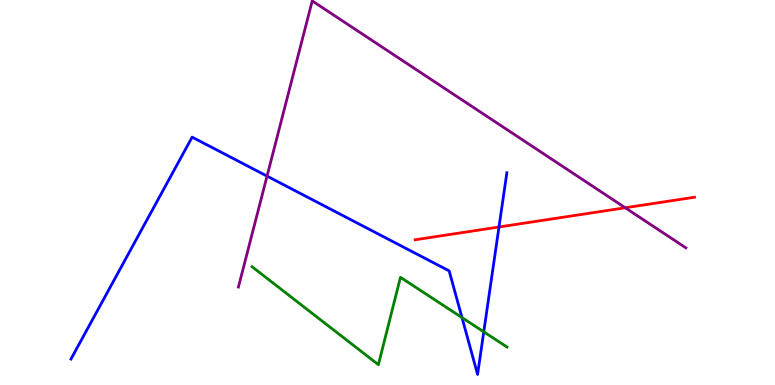[{'lines': ['blue', 'red'], 'intersections': [{'x': 6.44, 'y': 4.1}]}, {'lines': ['green', 'red'], 'intersections': []}, {'lines': ['purple', 'red'], 'intersections': [{'x': 8.07, 'y': 4.6}]}, {'lines': ['blue', 'green'], 'intersections': [{'x': 5.96, 'y': 1.75}, {'x': 6.24, 'y': 1.38}]}, {'lines': ['blue', 'purple'], 'intersections': [{'x': 3.45, 'y': 5.43}]}, {'lines': ['green', 'purple'], 'intersections': []}]